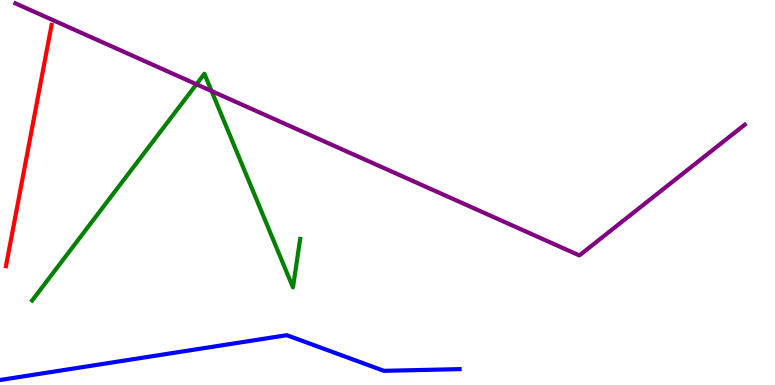[{'lines': ['blue', 'red'], 'intersections': []}, {'lines': ['green', 'red'], 'intersections': []}, {'lines': ['purple', 'red'], 'intersections': []}, {'lines': ['blue', 'green'], 'intersections': []}, {'lines': ['blue', 'purple'], 'intersections': []}, {'lines': ['green', 'purple'], 'intersections': [{'x': 2.53, 'y': 7.81}, {'x': 2.73, 'y': 7.64}]}]